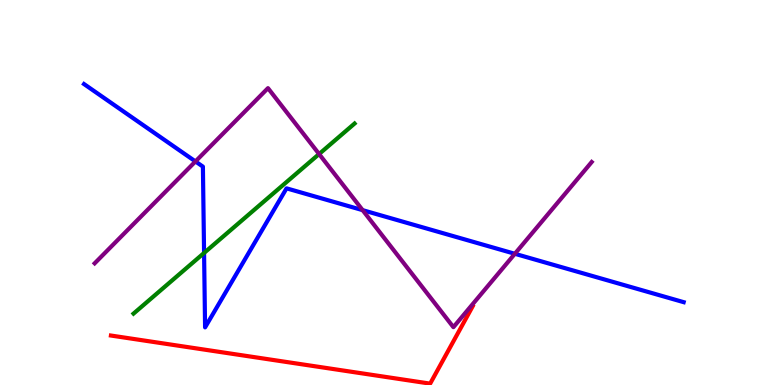[{'lines': ['blue', 'red'], 'intersections': []}, {'lines': ['green', 'red'], 'intersections': []}, {'lines': ['purple', 'red'], 'intersections': []}, {'lines': ['blue', 'green'], 'intersections': [{'x': 2.63, 'y': 3.43}]}, {'lines': ['blue', 'purple'], 'intersections': [{'x': 2.52, 'y': 5.81}, {'x': 4.68, 'y': 4.54}, {'x': 6.64, 'y': 3.41}]}, {'lines': ['green', 'purple'], 'intersections': [{'x': 4.12, 'y': 6.0}]}]